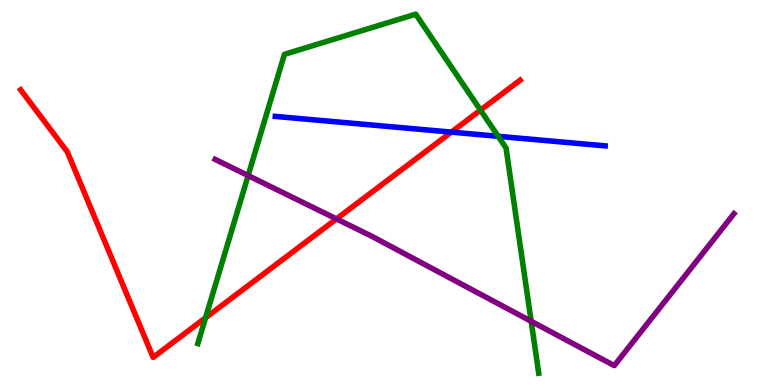[{'lines': ['blue', 'red'], 'intersections': [{'x': 5.82, 'y': 6.57}]}, {'lines': ['green', 'red'], 'intersections': [{'x': 2.65, 'y': 1.75}, {'x': 6.2, 'y': 7.14}]}, {'lines': ['purple', 'red'], 'intersections': [{'x': 4.34, 'y': 4.31}]}, {'lines': ['blue', 'green'], 'intersections': [{'x': 6.43, 'y': 6.46}]}, {'lines': ['blue', 'purple'], 'intersections': []}, {'lines': ['green', 'purple'], 'intersections': [{'x': 3.2, 'y': 5.44}, {'x': 6.85, 'y': 1.65}]}]